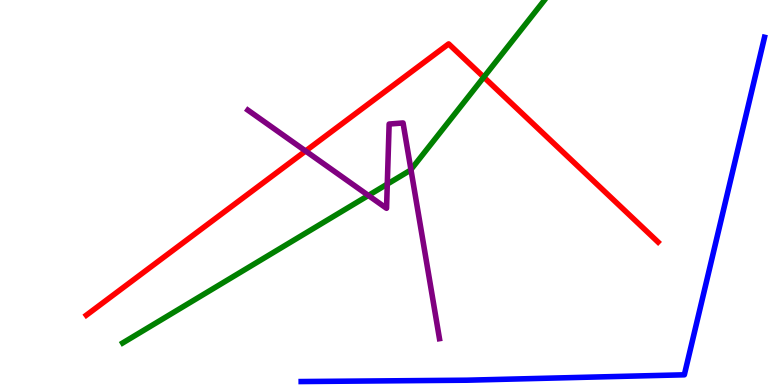[{'lines': ['blue', 'red'], 'intersections': []}, {'lines': ['green', 'red'], 'intersections': [{'x': 6.24, 'y': 8.0}]}, {'lines': ['purple', 'red'], 'intersections': [{'x': 3.94, 'y': 6.08}]}, {'lines': ['blue', 'green'], 'intersections': []}, {'lines': ['blue', 'purple'], 'intersections': []}, {'lines': ['green', 'purple'], 'intersections': [{'x': 4.75, 'y': 4.92}, {'x': 5.0, 'y': 5.22}, {'x': 5.3, 'y': 5.59}]}]